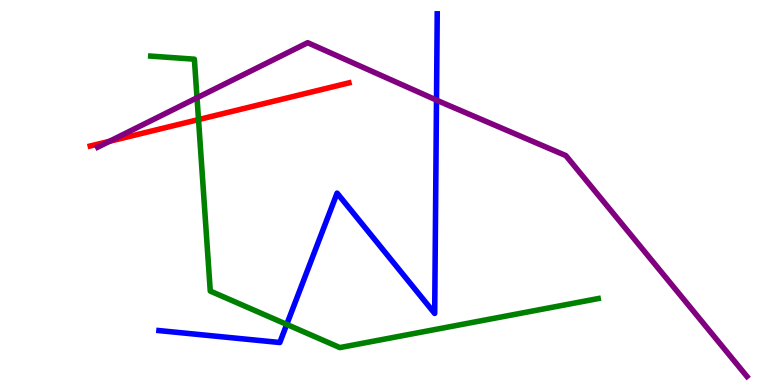[{'lines': ['blue', 'red'], 'intersections': []}, {'lines': ['green', 'red'], 'intersections': [{'x': 2.56, 'y': 6.89}]}, {'lines': ['purple', 'red'], 'intersections': [{'x': 1.41, 'y': 6.33}]}, {'lines': ['blue', 'green'], 'intersections': [{'x': 3.7, 'y': 1.57}]}, {'lines': ['blue', 'purple'], 'intersections': [{'x': 5.63, 'y': 7.4}]}, {'lines': ['green', 'purple'], 'intersections': [{'x': 2.54, 'y': 7.46}]}]